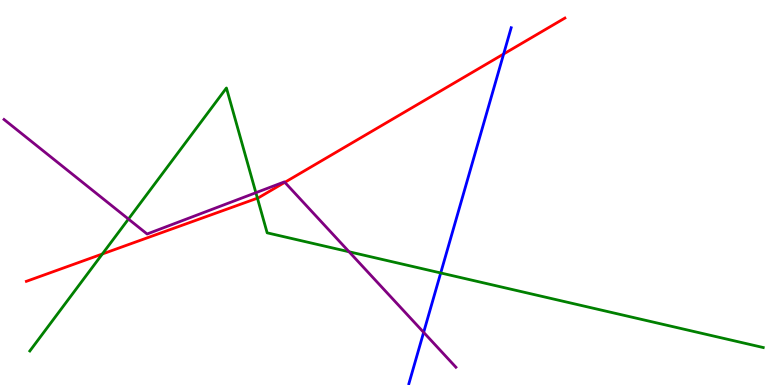[{'lines': ['blue', 'red'], 'intersections': [{'x': 6.5, 'y': 8.6}]}, {'lines': ['green', 'red'], 'intersections': [{'x': 1.32, 'y': 3.4}, {'x': 3.32, 'y': 4.85}]}, {'lines': ['purple', 'red'], 'intersections': [{'x': 3.68, 'y': 5.26}]}, {'lines': ['blue', 'green'], 'intersections': [{'x': 5.69, 'y': 2.91}]}, {'lines': ['blue', 'purple'], 'intersections': [{'x': 5.47, 'y': 1.37}]}, {'lines': ['green', 'purple'], 'intersections': [{'x': 1.66, 'y': 4.31}, {'x': 3.3, 'y': 4.99}, {'x': 4.5, 'y': 3.46}]}]